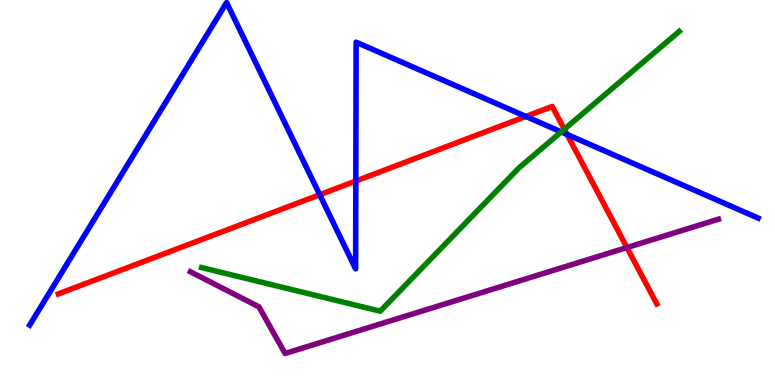[{'lines': ['blue', 'red'], 'intersections': [{'x': 4.13, 'y': 4.94}, {'x': 4.59, 'y': 5.3}, {'x': 6.79, 'y': 6.97}, {'x': 7.32, 'y': 6.51}]}, {'lines': ['green', 'red'], 'intersections': [{'x': 7.28, 'y': 6.64}]}, {'lines': ['purple', 'red'], 'intersections': [{'x': 8.09, 'y': 3.57}]}, {'lines': ['blue', 'green'], 'intersections': [{'x': 7.24, 'y': 6.57}]}, {'lines': ['blue', 'purple'], 'intersections': []}, {'lines': ['green', 'purple'], 'intersections': []}]